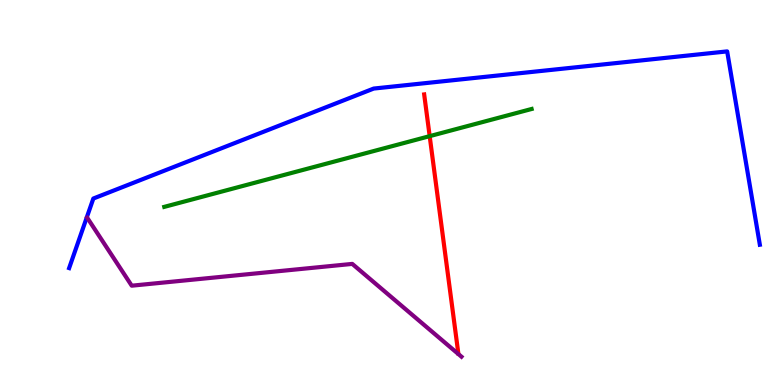[{'lines': ['blue', 'red'], 'intersections': []}, {'lines': ['green', 'red'], 'intersections': [{'x': 5.54, 'y': 6.46}]}, {'lines': ['purple', 'red'], 'intersections': []}, {'lines': ['blue', 'green'], 'intersections': []}, {'lines': ['blue', 'purple'], 'intersections': []}, {'lines': ['green', 'purple'], 'intersections': []}]